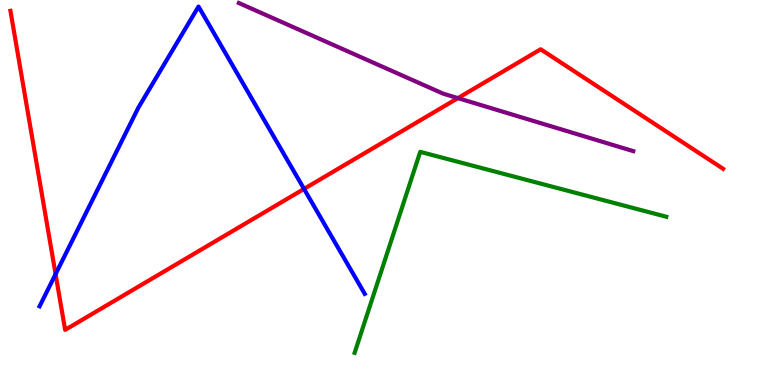[{'lines': ['blue', 'red'], 'intersections': [{'x': 0.717, 'y': 2.88}, {'x': 3.92, 'y': 5.09}]}, {'lines': ['green', 'red'], 'intersections': []}, {'lines': ['purple', 'red'], 'intersections': [{'x': 5.91, 'y': 7.45}]}, {'lines': ['blue', 'green'], 'intersections': []}, {'lines': ['blue', 'purple'], 'intersections': []}, {'lines': ['green', 'purple'], 'intersections': []}]